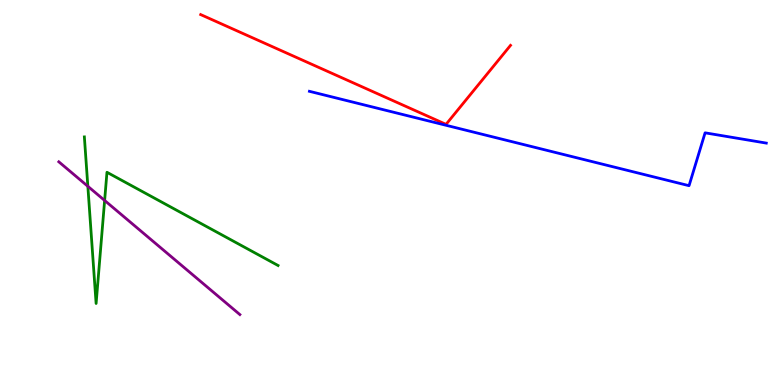[{'lines': ['blue', 'red'], 'intersections': []}, {'lines': ['green', 'red'], 'intersections': []}, {'lines': ['purple', 'red'], 'intersections': []}, {'lines': ['blue', 'green'], 'intersections': []}, {'lines': ['blue', 'purple'], 'intersections': []}, {'lines': ['green', 'purple'], 'intersections': [{'x': 1.13, 'y': 5.16}, {'x': 1.35, 'y': 4.79}]}]